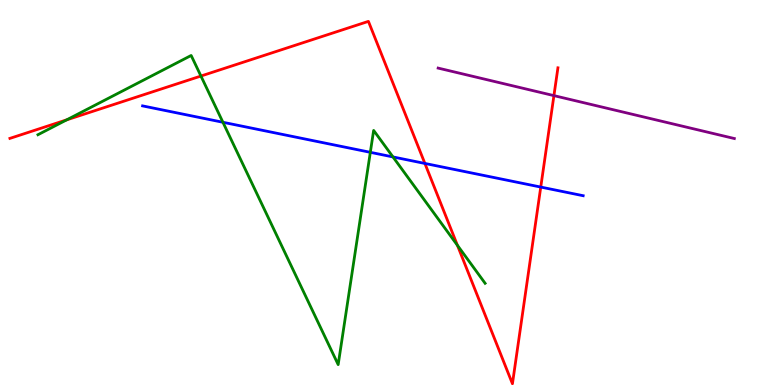[{'lines': ['blue', 'red'], 'intersections': [{'x': 5.48, 'y': 5.75}, {'x': 6.98, 'y': 5.14}]}, {'lines': ['green', 'red'], 'intersections': [{'x': 0.861, 'y': 6.89}, {'x': 2.59, 'y': 8.03}, {'x': 5.9, 'y': 3.63}]}, {'lines': ['purple', 'red'], 'intersections': [{'x': 7.15, 'y': 7.52}]}, {'lines': ['blue', 'green'], 'intersections': [{'x': 2.88, 'y': 6.82}, {'x': 4.78, 'y': 6.04}, {'x': 5.07, 'y': 5.92}]}, {'lines': ['blue', 'purple'], 'intersections': []}, {'lines': ['green', 'purple'], 'intersections': []}]